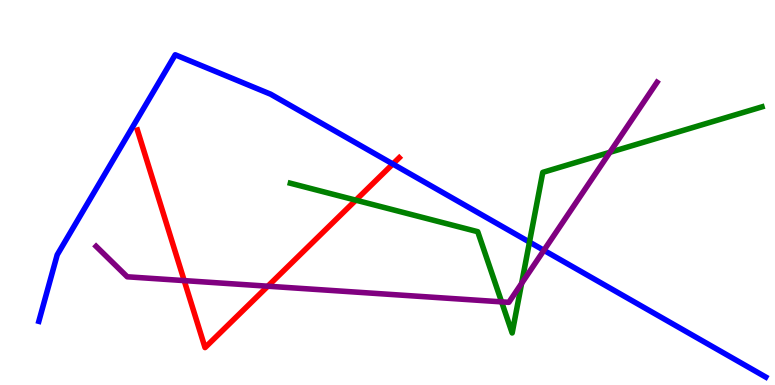[{'lines': ['blue', 'red'], 'intersections': [{'x': 5.07, 'y': 5.74}]}, {'lines': ['green', 'red'], 'intersections': [{'x': 4.59, 'y': 4.8}]}, {'lines': ['purple', 'red'], 'intersections': [{'x': 2.38, 'y': 2.71}, {'x': 3.46, 'y': 2.57}]}, {'lines': ['blue', 'green'], 'intersections': [{'x': 6.83, 'y': 3.71}]}, {'lines': ['blue', 'purple'], 'intersections': [{'x': 7.02, 'y': 3.5}]}, {'lines': ['green', 'purple'], 'intersections': [{'x': 6.47, 'y': 2.16}, {'x': 6.73, 'y': 2.64}, {'x': 7.87, 'y': 6.04}]}]